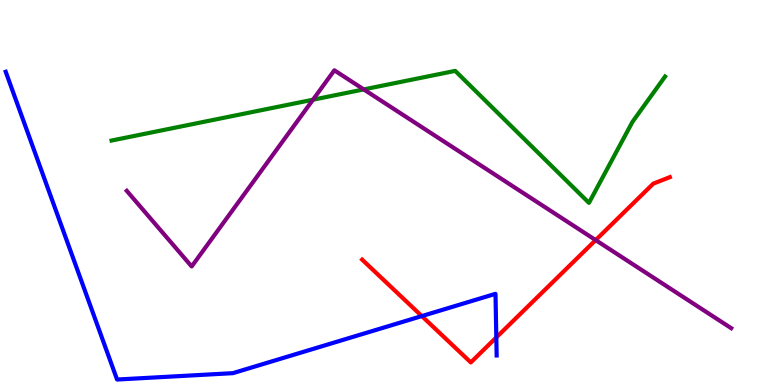[{'lines': ['blue', 'red'], 'intersections': [{'x': 5.44, 'y': 1.79}, {'x': 6.4, 'y': 1.24}]}, {'lines': ['green', 'red'], 'intersections': []}, {'lines': ['purple', 'red'], 'intersections': [{'x': 7.69, 'y': 3.76}]}, {'lines': ['blue', 'green'], 'intersections': []}, {'lines': ['blue', 'purple'], 'intersections': []}, {'lines': ['green', 'purple'], 'intersections': [{'x': 4.04, 'y': 7.41}, {'x': 4.69, 'y': 7.68}]}]